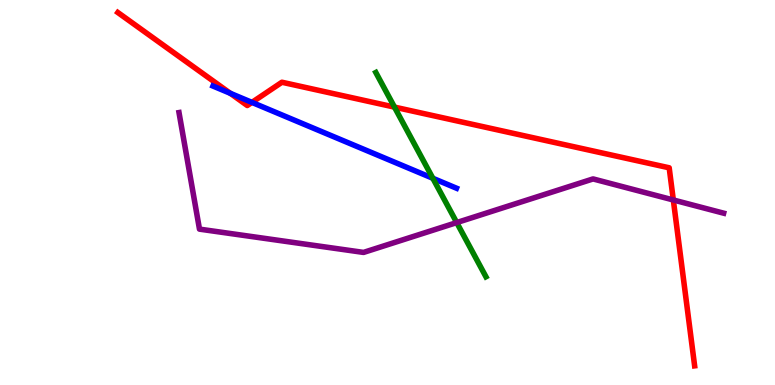[{'lines': ['blue', 'red'], 'intersections': [{'x': 2.97, 'y': 7.58}, {'x': 3.25, 'y': 7.34}]}, {'lines': ['green', 'red'], 'intersections': [{'x': 5.09, 'y': 7.22}]}, {'lines': ['purple', 'red'], 'intersections': [{'x': 8.69, 'y': 4.81}]}, {'lines': ['blue', 'green'], 'intersections': [{'x': 5.59, 'y': 5.37}]}, {'lines': ['blue', 'purple'], 'intersections': []}, {'lines': ['green', 'purple'], 'intersections': [{'x': 5.89, 'y': 4.22}]}]